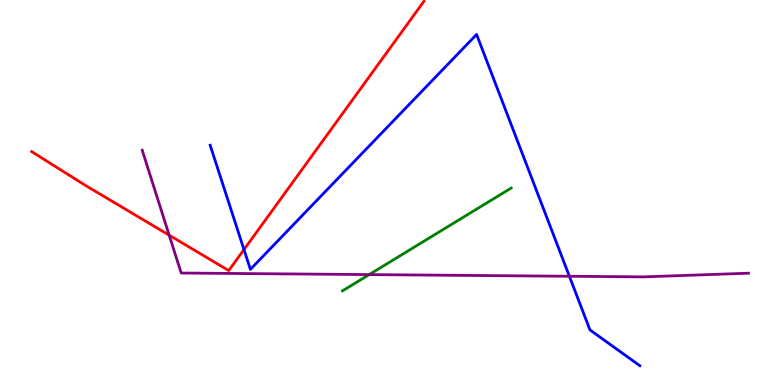[{'lines': ['blue', 'red'], 'intersections': [{'x': 3.15, 'y': 3.52}]}, {'lines': ['green', 'red'], 'intersections': []}, {'lines': ['purple', 'red'], 'intersections': [{'x': 2.18, 'y': 3.89}]}, {'lines': ['blue', 'green'], 'intersections': []}, {'lines': ['blue', 'purple'], 'intersections': [{'x': 7.35, 'y': 2.82}]}, {'lines': ['green', 'purple'], 'intersections': [{'x': 4.76, 'y': 2.87}]}]